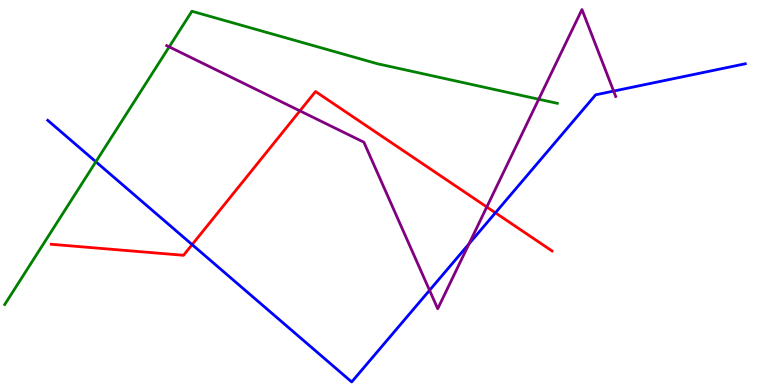[{'lines': ['blue', 'red'], 'intersections': [{'x': 2.48, 'y': 3.65}, {'x': 6.39, 'y': 4.47}]}, {'lines': ['green', 'red'], 'intersections': []}, {'lines': ['purple', 'red'], 'intersections': [{'x': 3.87, 'y': 7.12}, {'x': 6.28, 'y': 4.62}]}, {'lines': ['blue', 'green'], 'intersections': [{'x': 1.24, 'y': 5.8}]}, {'lines': ['blue', 'purple'], 'intersections': [{'x': 5.54, 'y': 2.46}, {'x': 6.05, 'y': 3.67}, {'x': 7.92, 'y': 7.63}]}, {'lines': ['green', 'purple'], 'intersections': [{'x': 2.18, 'y': 8.78}, {'x': 6.95, 'y': 7.42}]}]